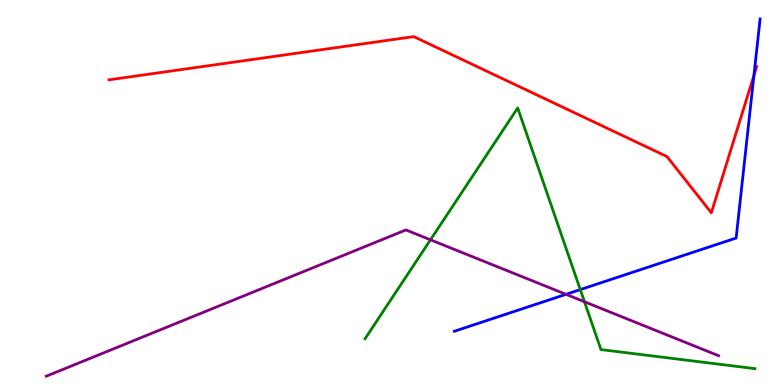[{'lines': ['blue', 'red'], 'intersections': [{'x': 9.73, 'y': 8.04}]}, {'lines': ['green', 'red'], 'intersections': []}, {'lines': ['purple', 'red'], 'intersections': []}, {'lines': ['blue', 'green'], 'intersections': [{'x': 7.49, 'y': 2.48}]}, {'lines': ['blue', 'purple'], 'intersections': [{'x': 7.3, 'y': 2.36}]}, {'lines': ['green', 'purple'], 'intersections': [{'x': 5.55, 'y': 3.77}, {'x': 7.54, 'y': 2.16}]}]